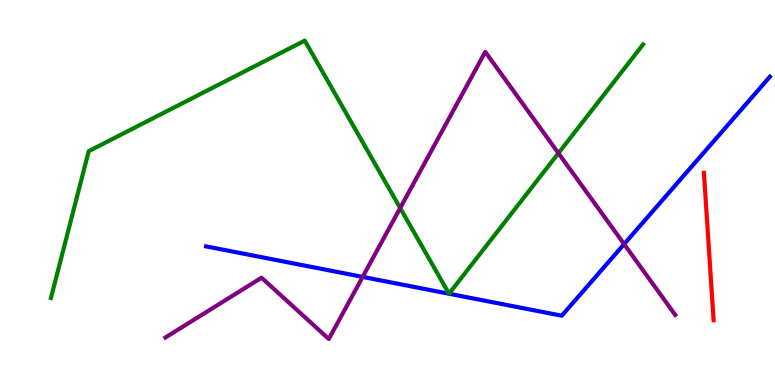[{'lines': ['blue', 'red'], 'intersections': []}, {'lines': ['green', 'red'], 'intersections': []}, {'lines': ['purple', 'red'], 'intersections': []}, {'lines': ['blue', 'green'], 'intersections': []}, {'lines': ['blue', 'purple'], 'intersections': [{'x': 4.68, 'y': 2.81}, {'x': 8.05, 'y': 3.66}]}, {'lines': ['green', 'purple'], 'intersections': [{'x': 5.16, 'y': 4.6}, {'x': 7.21, 'y': 6.02}]}]